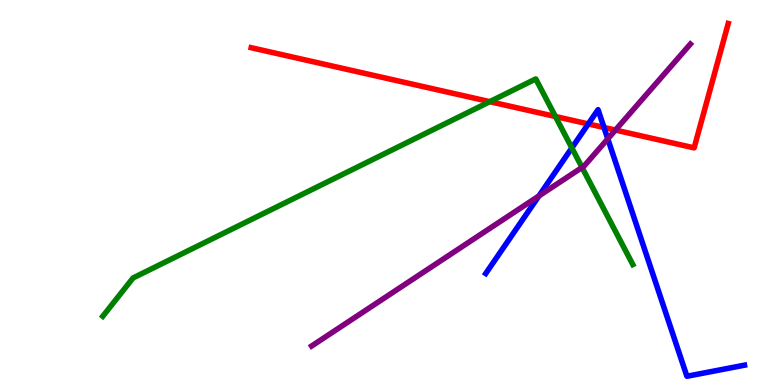[{'lines': ['blue', 'red'], 'intersections': [{'x': 7.59, 'y': 6.78}, {'x': 7.79, 'y': 6.69}]}, {'lines': ['green', 'red'], 'intersections': [{'x': 6.32, 'y': 7.36}, {'x': 7.17, 'y': 6.97}]}, {'lines': ['purple', 'red'], 'intersections': [{'x': 7.94, 'y': 6.62}]}, {'lines': ['blue', 'green'], 'intersections': [{'x': 7.38, 'y': 6.16}]}, {'lines': ['blue', 'purple'], 'intersections': [{'x': 6.95, 'y': 4.91}, {'x': 7.84, 'y': 6.39}]}, {'lines': ['green', 'purple'], 'intersections': [{'x': 7.51, 'y': 5.65}]}]